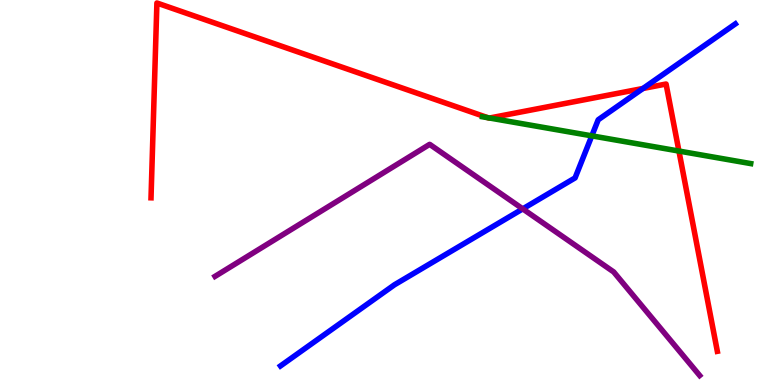[{'lines': ['blue', 'red'], 'intersections': [{'x': 8.3, 'y': 7.7}]}, {'lines': ['green', 'red'], 'intersections': [{'x': 6.3, 'y': 6.94}, {'x': 6.32, 'y': 6.93}, {'x': 8.76, 'y': 6.08}]}, {'lines': ['purple', 'red'], 'intersections': []}, {'lines': ['blue', 'green'], 'intersections': [{'x': 7.64, 'y': 6.47}]}, {'lines': ['blue', 'purple'], 'intersections': [{'x': 6.75, 'y': 4.57}]}, {'lines': ['green', 'purple'], 'intersections': []}]